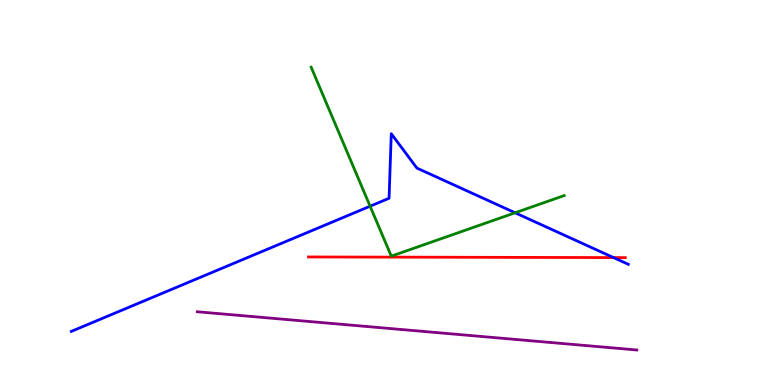[{'lines': ['blue', 'red'], 'intersections': [{'x': 7.92, 'y': 3.31}]}, {'lines': ['green', 'red'], 'intersections': []}, {'lines': ['purple', 'red'], 'intersections': []}, {'lines': ['blue', 'green'], 'intersections': [{'x': 4.78, 'y': 4.64}, {'x': 6.65, 'y': 4.47}]}, {'lines': ['blue', 'purple'], 'intersections': []}, {'lines': ['green', 'purple'], 'intersections': []}]